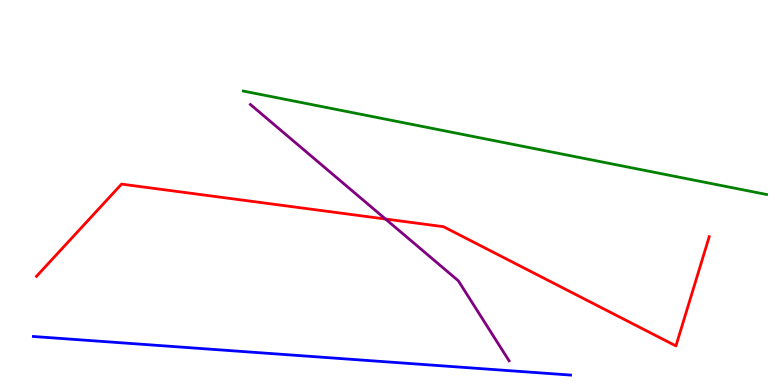[{'lines': ['blue', 'red'], 'intersections': []}, {'lines': ['green', 'red'], 'intersections': []}, {'lines': ['purple', 'red'], 'intersections': [{'x': 4.97, 'y': 4.31}]}, {'lines': ['blue', 'green'], 'intersections': []}, {'lines': ['blue', 'purple'], 'intersections': []}, {'lines': ['green', 'purple'], 'intersections': []}]